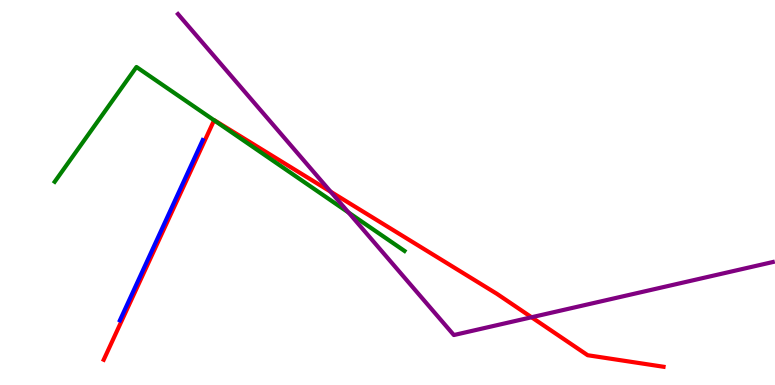[{'lines': ['blue', 'red'], 'intersections': []}, {'lines': ['green', 'red'], 'intersections': [{'x': 2.76, 'y': 6.88}]}, {'lines': ['purple', 'red'], 'intersections': [{'x': 4.27, 'y': 5.02}, {'x': 6.86, 'y': 1.76}]}, {'lines': ['blue', 'green'], 'intersections': []}, {'lines': ['blue', 'purple'], 'intersections': []}, {'lines': ['green', 'purple'], 'intersections': [{'x': 4.5, 'y': 4.48}]}]